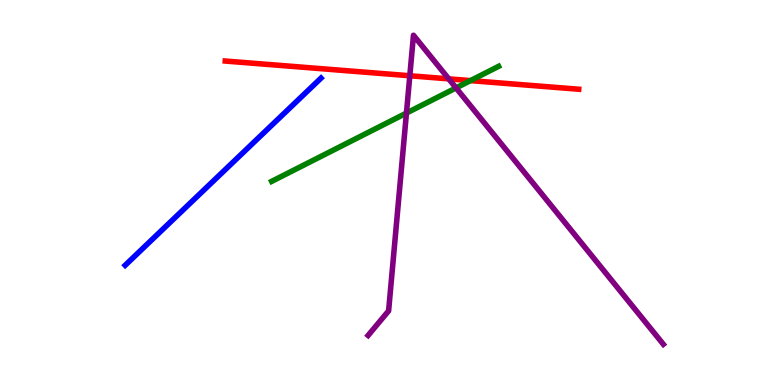[{'lines': ['blue', 'red'], 'intersections': []}, {'lines': ['green', 'red'], 'intersections': [{'x': 6.07, 'y': 7.91}]}, {'lines': ['purple', 'red'], 'intersections': [{'x': 5.29, 'y': 8.03}, {'x': 5.79, 'y': 7.95}]}, {'lines': ['blue', 'green'], 'intersections': []}, {'lines': ['blue', 'purple'], 'intersections': []}, {'lines': ['green', 'purple'], 'intersections': [{'x': 5.24, 'y': 7.06}, {'x': 5.88, 'y': 7.72}]}]